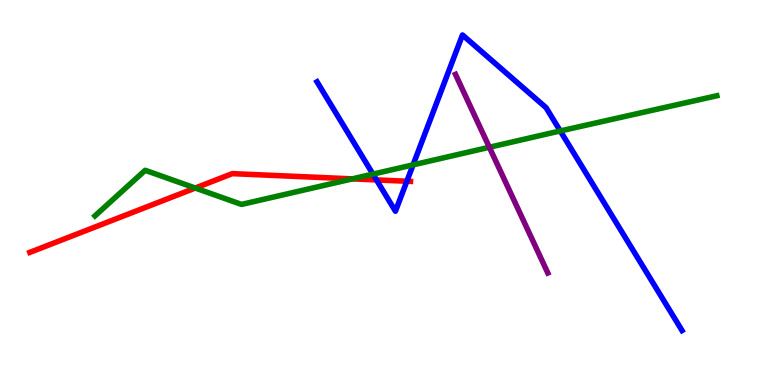[{'lines': ['blue', 'red'], 'intersections': [{'x': 4.86, 'y': 5.33}, {'x': 5.25, 'y': 5.29}]}, {'lines': ['green', 'red'], 'intersections': [{'x': 2.52, 'y': 5.12}, {'x': 4.55, 'y': 5.35}]}, {'lines': ['purple', 'red'], 'intersections': []}, {'lines': ['blue', 'green'], 'intersections': [{'x': 4.81, 'y': 5.48}, {'x': 5.33, 'y': 5.72}, {'x': 7.23, 'y': 6.6}]}, {'lines': ['blue', 'purple'], 'intersections': []}, {'lines': ['green', 'purple'], 'intersections': [{'x': 6.31, 'y': 6.17}]}]